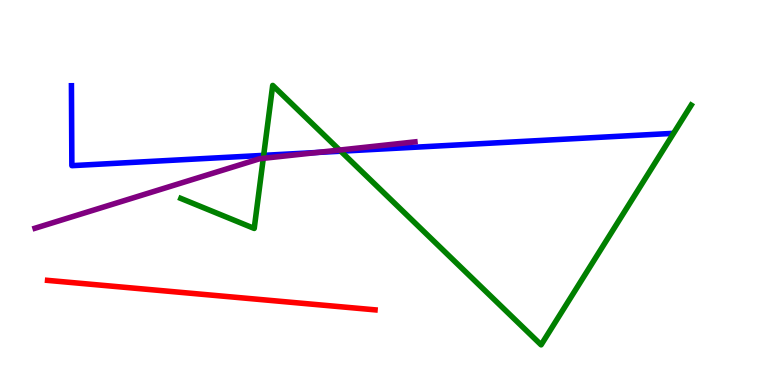[{'lines': ['blue', 'red'], 'intersections': []}, {'lines': ['green', 'red'], 'intersections': []}, {'lines': ['purple', 'red'], 'intersections': []}, {'lines': ['blue', 'green'], 'intersections': [{'x': 3.4, 'y': 5.96}, {'x': 4.4, 'y': 6.07}]}, {'lines': ['blue', 'purple'], 'intersections': [{'x': 4.09, 'y': 6.04}]}, {'lines': ['green', 'purple'], 'intersections': [{'x': 3.4, 'y': 5.89}, {'x': 4.38, 'y': 6.1}]}]